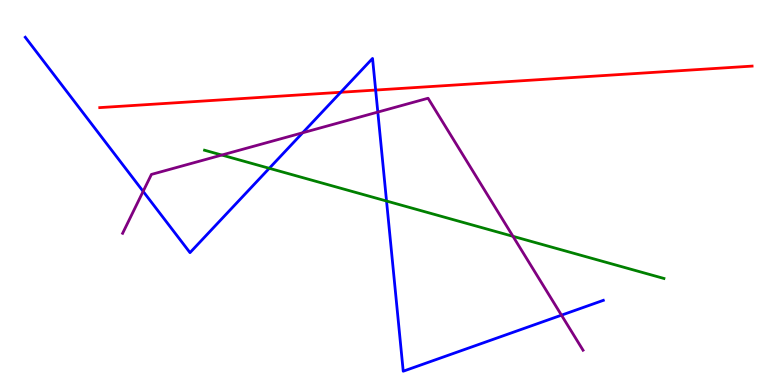[{'lines': ['blue', 'red'], 'intersections': [{'x': 4.4, 'y': 7.6}, {'x': 4.85, 'y': 7.66}]}, {'lines': ['green', 'red'], 'intersections': []}, {'lines': ['purple', 'red'], 'intersections': []}, {'lines': ['blue', 'green'], 'intersections': [{'x': 3.47, 'y': 5.63}, {'x': 4.99, 'y': 4.78}]}, {'lines': ['blue', 'purple'], 'intersections': [{'x': 1.85, 'y': 5.03}, {'x': 3.91, 'y': 6.55}, {'x': 4.87, 'y': 7.09}, {'x': 7.24, 'y': 1.81}]}, {'lines': ['green', 'purple'], 'intersections': [{'x': 2.86, 'y': 5.97}, {'x': 6.62, 'y': 3.86}]}]